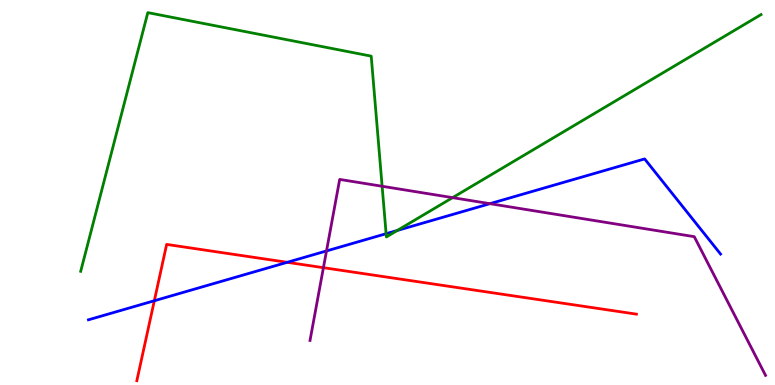[{'lines': ['blue', 'red'], 'intersections': [{'x': 1.99, 'y': 2.19}, {'x': 3.71, 'y': 3.19}]}, {'lines': ['green', 'red'], 'intersections': []}, {'lines': ['purple', 'red'], 'intersections': [{'x': 4.17, 'y': 3.05}]}, {'lines': ['blue', 'green'], 'intersections': [{'x': 4.98, 'y': 3.93}, {'x': 5.13, 'y': 4.01}]}, {'lines': ['blue', 'purple'], 'intersections': [{'x': 4.21, 'y': 3.48}, {'x': 6.32, 'y': 4.71}]}, {'lines': ['green', 'purple'], 'intersections': [{'x': 4.93, 'y': 5.16}, {'x': 5.84, 'y': 4.87}]}]